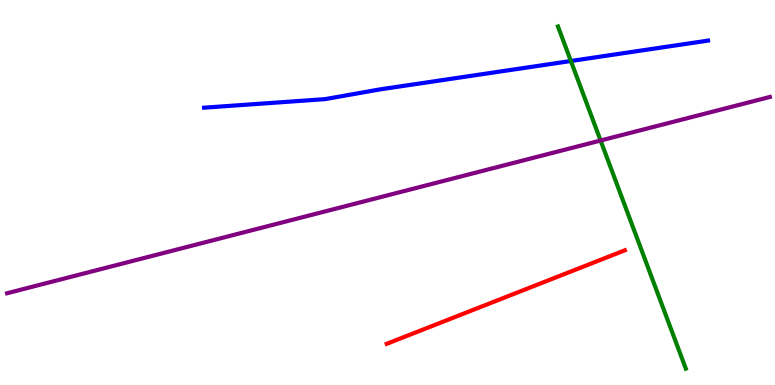[{'lines': ['blue', 'red'], 'intersections': []}, {'lines': ['green', 'red'], 'intersections': []}, {'lines': ['purple', 'red'], 'intersections': []}, {'lines': ['blue', 'green'], 'intersections': [{'x': 7.37, 'y': 8.42}]}, {'lines': ['blue', 'purple'], 'intersections': []}, {'lines': ['green', 'purple'], 'intersections': [{'x': 7.75, 'y': 6.35}]}]